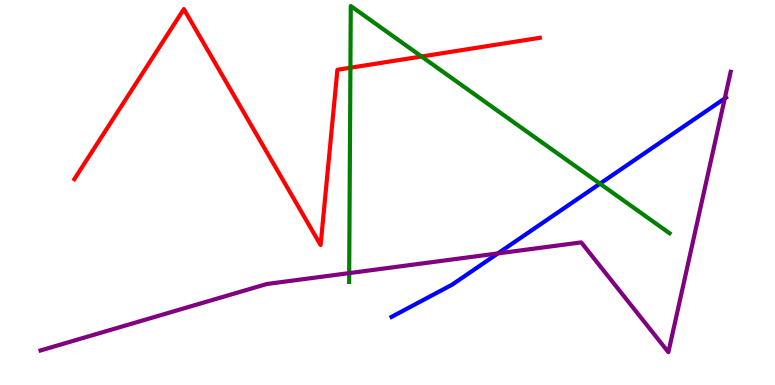[{'lines': ['blue', 'red'], 'intersections': []}, {'lines': ['green', 'red'], 'intersections': [{'x': 4.52, 'y': 8.24}, {'x': 5.44, 'y': 8.53}]}, {'lines': ['purple', 'red'], 'intersections': []}, {'lines': ['blue', 'green'], 'intersections': [{'x': 7.74, 'y': 5.23}]}, {'lines': ['blue', 'purple'], 'intersections': [{'x': 6.42, 'y': 3.42}, {'x': 9.35, 'y': 7.44}]}, {'lines': ['green', 'purple'], 'intersections': [{'x': 4.51, 'y': 2.91}]}]